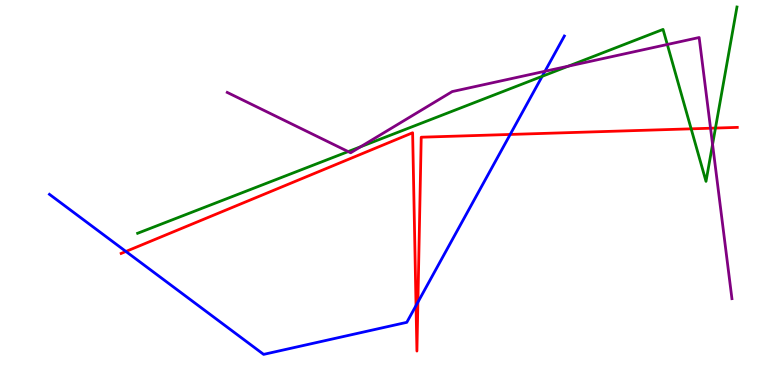[{'lines': ['blue', 'red'], 'intersections': [{'x': 1.62, 'y': 3.47}, {'x': 5.37, 'y': 2.06}, {'x': 5.39, 'y': 2.15}, {'x': 6.58, 'y': 6.51}]}, {'lines': ['green', 'red'], 'intersections': [{'x': 8.92, 'y': 6.65}, {'x': 9.23, 'y': 6.67}]}, {'lines': ['purple', 'red'], 'intersections': [{'x': 9.17, 'y': 6.67}]}, {'lines': ['blue', 'green'], 'intersections': [{'x': 7.0, 'y': 8.02}]}, {'lines': ['blue', 'purple'], 'intersections': [{'x': 7.03, 'y': 8.15}]}, {'lines': ['green', 'purple'], 'intersections': [{'x': 4.49, 'y': 6.06}, {'x': 4.65, 'y': 6.19}, {'x': 7.33, 'y': 8.28}, {'x': 8.61, 'y': 8.84}, {'x': 9.19, 'y': 6.25}]}]